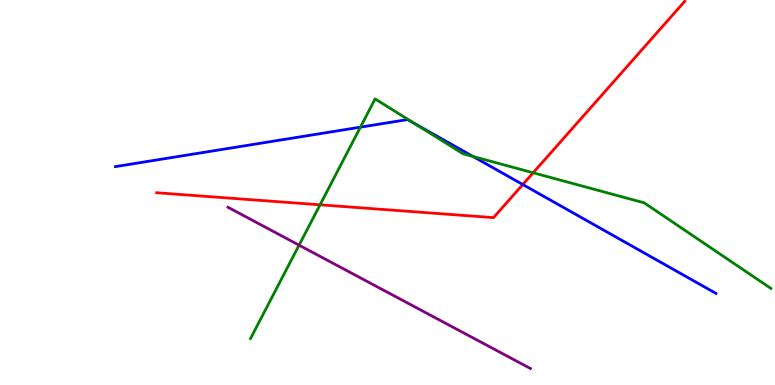[{'lines': ['blue', 'red'], 'intersections': [{'x': 6.75, 'y': 5.21}]}, {'lines': ['green', 'red'], 'intersections': [{'x': 4.13, 'y': 4.68}, {'x': 6.88, 'y': 5.51}]}, {'lines': ['purple', 'red'], 'intersections': []}, {'lines': ['blue', 'green'], 'intersections': [{'x': 4.65, 'y': 6.7}, {'x': 5.35, 'y': 6.79}, {'x': 6.1, 'y': 5.94}]}, {'lines': ['blue', 'purple'], 'intersections': []}, {'lines': ['green', 'purple'], 'intersections': [{'x': 3.86, 'y': 3.63}]}]